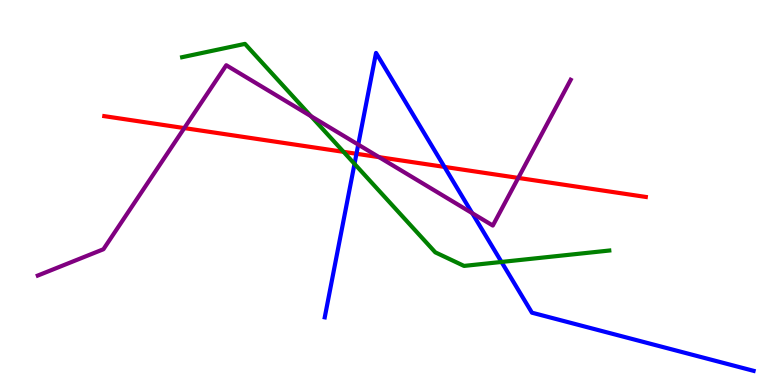[{'lines': ['blue', 'red'], 'intersections': [{'x': 4.6, 'y': 6.01}, {'x': 5.73, 'y': 5.66}]}, {'lines': ['green', 'red'], 'intersections': [{'x': 4.43, 'y': 6.06}]}, {'lines': ['purple', 'red'], 'intersections': [{'x': 2.38, 'y': 6.67}, {'x': 4.89, 'y': 5.92}, {'x': 6.69, 'y': 5.38}]}, {'lines': ['blue', 'green'], 'intersections': [{'x': 4.57, 'y': 5.74}, {'x': 6.47, 'y': 3.2}]}, {'lines': ['blue', 'purple'], 'intersections': [{'x': 4.62, 'y': 6.24}, {'x': 6.09, 'y': 4.46}]}, {'lines': ['green', 'purple'], 'intersections': [{'x': 4.01, 'y': 6.98}]}]